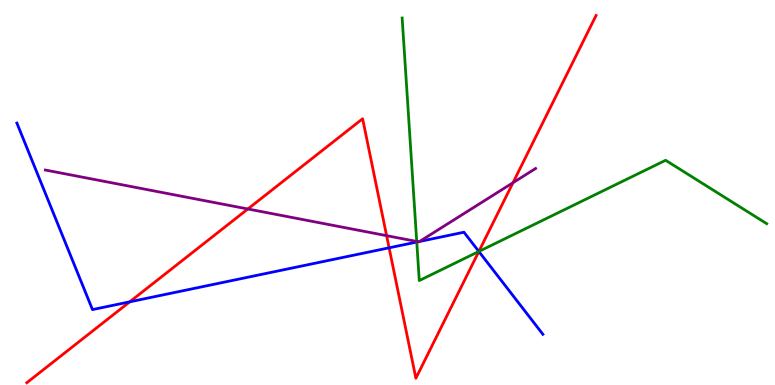[{'lines': ['blue', 'red'], 'intersections': [{'x': 1.67, 'y': 2.16}, {'x': 5.02, 'y': 3.56}, {'x': 6.18, 'y': 3.47}]}, {'lines': ['green', 'red'], 'intersections': [{'x': 6.18, 'y': 3.47}]}, {'lines': ['purple', 'red'], 'intersections': [{'x': 3.2, 'y': 4.57}, {'x': 4.99, 'y': 3.88}, {'x': 6.62, 'y': 5.25}]}, {'lines': ['blue', 'green'], 'intersections': [{'x': 5.38, 'y': 3.71}, {'x': 6.18, 'y': 3.47}]}, {'lines': ['blue', 'purple'], 'intersections': [{'x': 5.4, 'y': 3.72}, {'x': 5.41, 'y': 3.73}]}, {'lines': ['green', 'purple'], 'intersections': [{'x': 5.38, 'y': 3.73}]}]